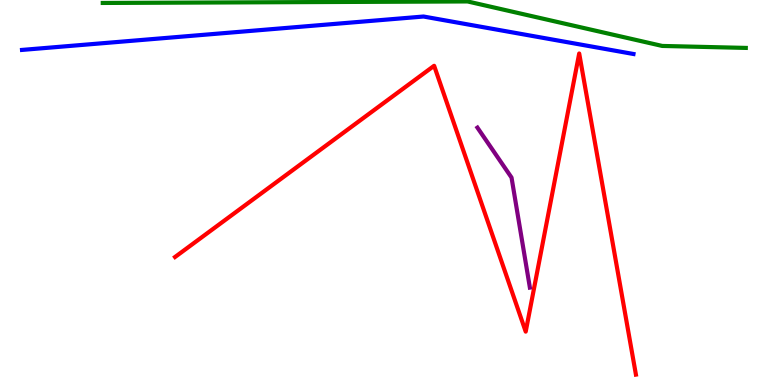[{'lines': ['blue', 'red'], 'intersections': []}, {'lines': ['green', 'red'], 'intersections': []}, {'lines': ['purple', 'red'], 'intersections': []}, {'lines': ['blue', 'green'], 'intersections': []}, {'lines': ['blue', 'purple'], 'intersections': []}, {'lines': ['green', 'purple'], 'intersections': []}]